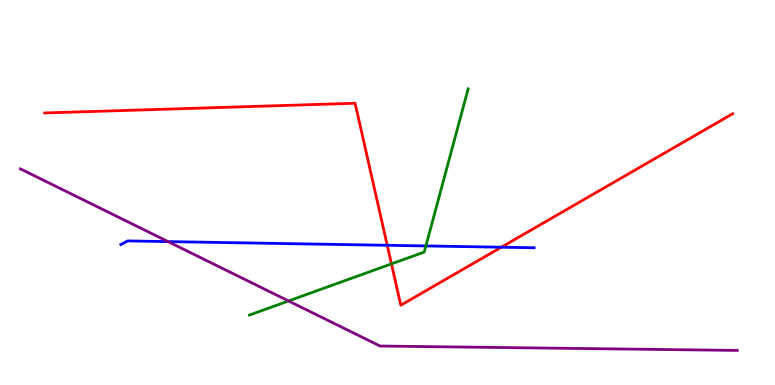[{'lines': ['blue', 'red'], 'intersections': [{'x': 5.0, 'y': 3.63}, {'x': 6.47, 'y': 3.58}]}, {'lines': ['green', 'red'], 'intersections': [{'x': 5.05, 'y': 3.15}]}, {'lines': ['purple', 'red'], 'intersections': []}, {'lines': ['blue', 'green'], 'intersections': [{'x': 5.5, 'y': 3.61}]}, {'lines': ['blue', 'purple'], 'intersections': [{'x': 2.17, 'y': 3.72}]}, {'lines': ['green', 'purple'], 'intersections': [{'x': 3.72, 'y': 2.18}]}]